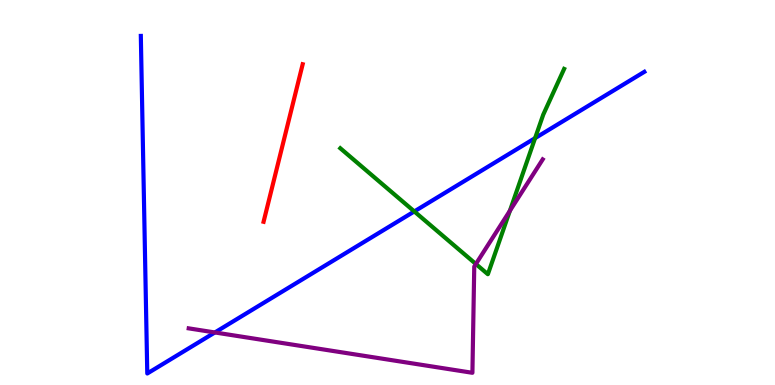[{'lines': ['blue', 'red'], 'intersections': []}, {'lines': ['green', 'red'], 'intersections': []}, {'lines': ['purple', 'red'], 'intersections': []}, {'lines': ['blue', 'green'], 'intersections': [{'x': 5.35, 'y': 4.51}, {'x': 6.9, 'y': 6.41}]}, {'lines': ['blue', 'purple'], 'intersections': [{'x': 2.77, 'y': 1.36}]}, {'lines': ['green', 'purple'], 'intersections': [{'x': 6.14, 'y': 3.14}, {'x': 6.58, 'y': 4.53}]}]